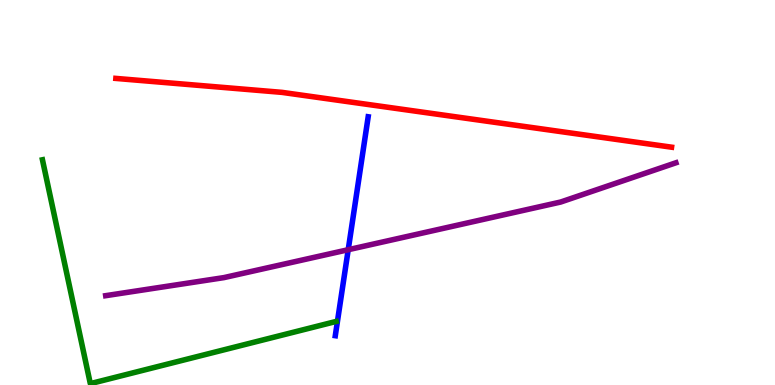[{'lines': ['blue', 'red'], 'intersections': []}, {'lines': ['green', 'red'], 'intersections': []}, {'lines': ['purple', 'red'], 'intersections': []}, {'lines': ['blue', 'green'], 'intersections': []}, {'lines': ['blue', 'purple'], 'intersections': [{'x': 4.49, 'y': 3.51}]}, {'lines': ['green', 'purple'], 'intersections': []}]